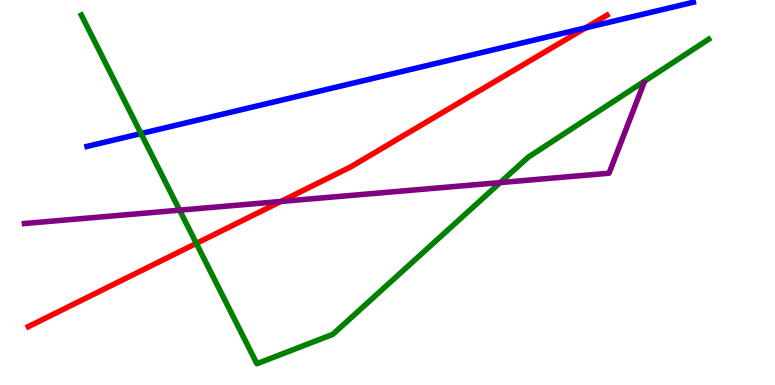[{'lines': ['blue', 'red'], 'intersections': [{'x': 7.56, 'y': 9.28}]}, {'lines': ['green', 'red'], 'intersections': [{'x': 2.53, 'y': 3.68}]}, {'lines': ['purple', 'red'], 'intersections': [{'x': 3.63, 'y': 4.77}]}, {'lines': ['blue', 'green'], 'intersections': [{'x': 1.82, 'y': 6.53}]}, {'lines': ['blue', 'purple'], 'intersections': []}, {'lines': ['green', 'purple'], 'intersections': [{'x': 2.32, 'y': 4.54}, {'x': 6.45, 'y': 5.26}]}]